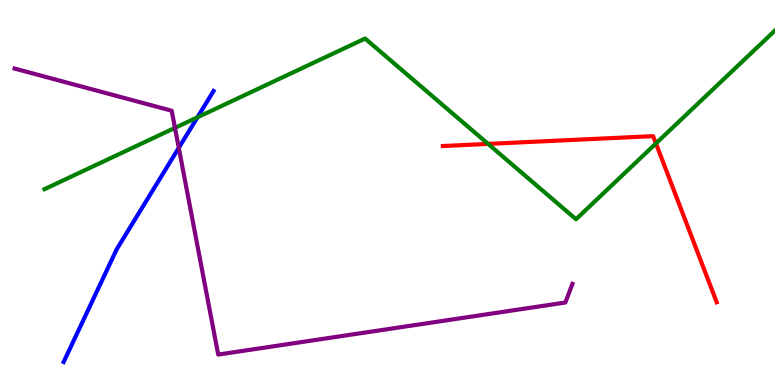[{'lines': ['blue', 'red'], 'intersections': []}, {'lines': ['green', 'red'], 'intersections': [{'x': 6.3, 'y': 6.26}, {'x': 8.46, 'y': 6.27}]}, {'lines': ['purple', 'red'], 'intersections': []}, {'lines': ['blue', 'green'], 'intersections': [{'x': 2.55, 'y': 6.95}]}, {'lines': ['blue', 'purple'], 'intersections': [{'x': 2.31, 'y': 6.16}]}, {'lines': ['green', 'purple'], 'intersections': [{'x': 2.26, 'y': 6.68}]}]